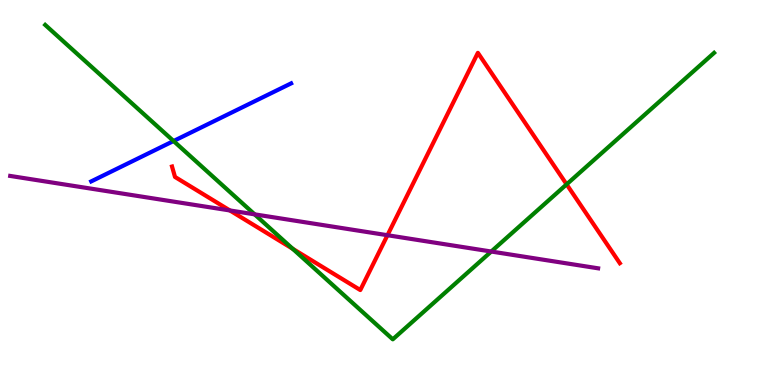[{'lines': ['blue', 'red'], 'intersections': []}, {'lines': ['green', 'red'], 'intersections': [{'x': 3.78, 'y': 3.54}, {'x': 7.31, 'y': 5.21}]}, {'lines': ['purple', 'red'], 'intersections': [{'x': 2.97, 'y': 4.53}, {'x': 5.0, 'y': 3.89}]}, {'lines': ['blue', 'green'], 'intersections': [{'x': 2.24, 'y': 6.34}]}, {'lines': ['blue', 'purple'], 'intersections': []}, {'lines': ['green', 'purple'], 'intersections': [{'x': 3.29, 'y': 4.43}, {'x': 6.34, 'y': 3.47}]}]